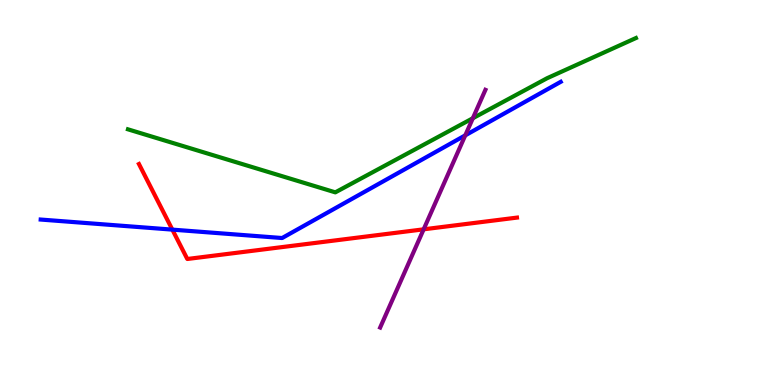[{'lines': ['blue', 'red'], 'intersections': [{'x': 2.22, 'y': 4.04}]}, {'lines': ['green', 'red'], 'intersections': []}, {'lines': ['purple', 'red'], 'intersections': [{'x': 5.47, 'y': 4.04}]}, {'lines': ['blue', 'green'], 'intersections': []}, {'lines': ['blue', 'purple'], 'intersections': [{'x': 6.0, 'y': 6.48}]}, {'lines': ['green', 'purple'], 'intersections': [{'x': 6.1, 'y': 6.93}]}]